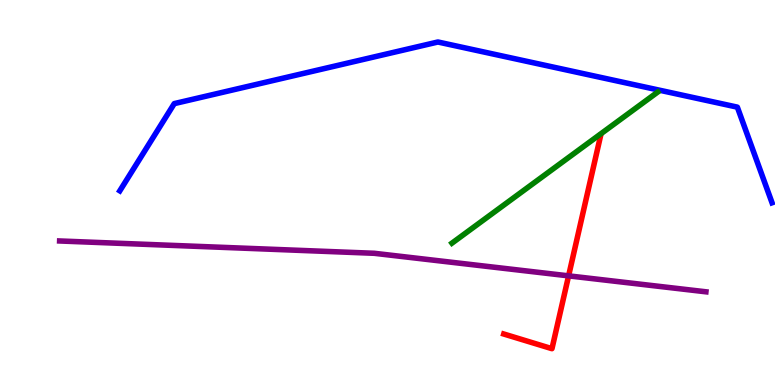[{'lines': ['blue', 'red'], 'intersections': []}, {'lines': ['green', 'red'], 'intersections': []}, {'lines': ['purple', 'red'], 'intersections': [{'x': 7.34, 'y': 2.83}]}, {'lines': ['blue', 'green'], 'intersections': []}, {'lines': ['blue', 'purple'], 'intersections': []}, {'lines': ['green', 'purple'], 'intersections': []}]